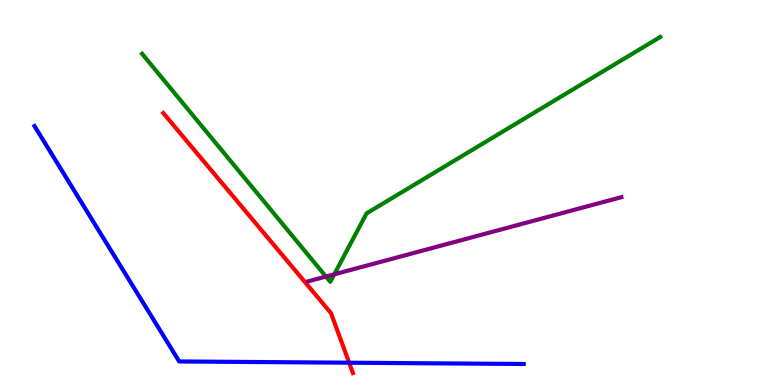[{'lines': ['blue', 'red'], 'intersections': [{'x': 4.5, 'y': 0.579}]}, {'lines': ['green', 'red'], 'intersections': []}, {'lines': ['purple', 'red'], 'intersections': []}, {'lines': ['blue', 'green'], 'intersections': []}, {'lines': ['blue', 'purple'], 'intersections': []}, {'lines': ['green', 'purple'], 'intersections': [{'x': 4.21, 'y': 2.82}, {'x': 4.31, 'y': 2.87}]}]